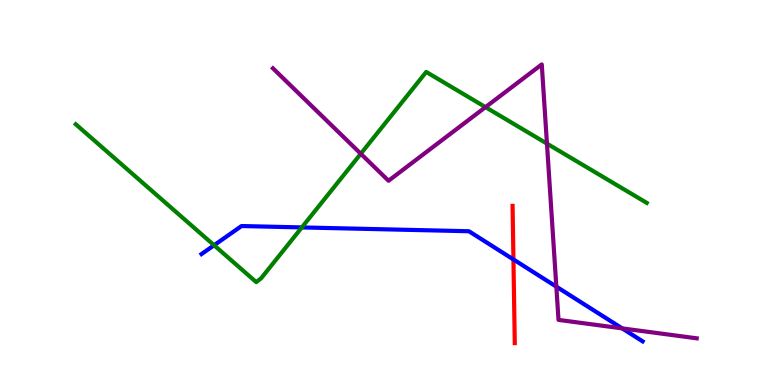[{'lines': ['blue', 'red'], 'intersections': [{'x': 6.62, 'y': 3.26}]}, {'lines': ['green', 'red'], 'intersections': []}, {'lines': ['purple', 'red'], 'intersections': []}, {'lines': ['blue', 'green'], 'intersections': [{'x': 2.76, 'y': 3.63}, {'x': 3.89, 'y': 4.09}]}, {'lines': ['blue', 'purple'], 'intersections': [{'x': 7.18, 'y': 2.55}, {'x': 8.03, 'y': 1.47}]}, {'lines': ['green', 'purple'], 'intersections': [{'x': 4.66, 'y': 6.01}, {'x': 6.26, 'y': 7.22}, {'x': 7.06, 'y': 6.27}]}]